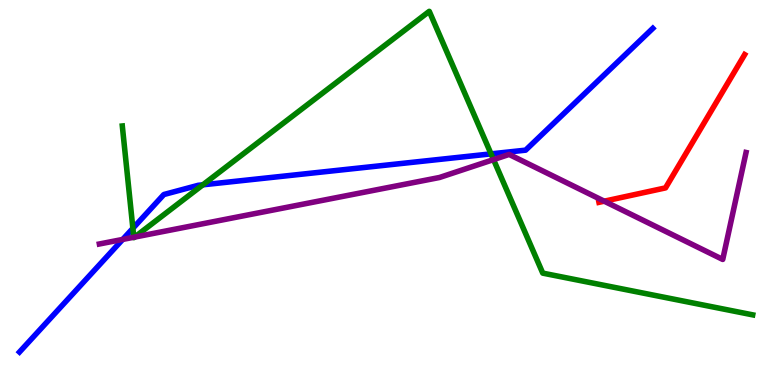[{'lines': ['blue', 'red'], 'intersections': []}, {'lines': ['green', 'red'], 'intersections': []}, {'lines': ['purple', 'red'], 'intersections': [{'x': 7.8, 'y': 4.77}]}, {'lines': ['blue', 'green'], 'intersections': [{'x': 1.71, 'y': 4.07}, {'x': 2.62, 'y': 5.2}, {'x': 6.34, 'y': 6.0}]}, {'lines': ['blue', 'purple'], 'intersections': [{'x': 1.58, 'y': 3.78}]}, {'lines': ['green', 'purple'], 'intersections': [{'x': 1.73, 'y': 3.84}, {'x': 1.74, 'y': 3.84}, {'x': 6.37, 'y': 5.85}]}]